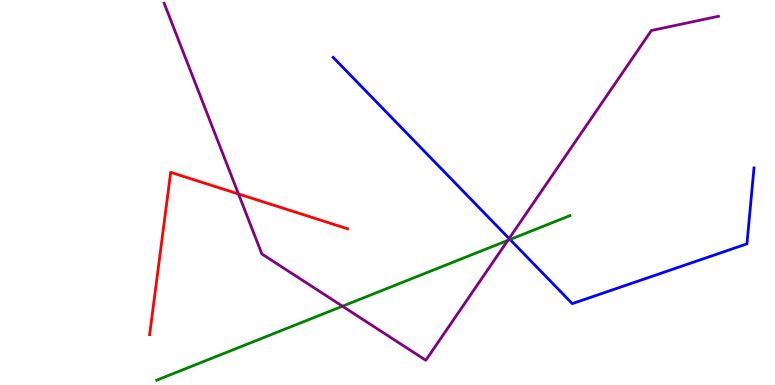[{'lines': ['blue', 'red'], 'intersections': []}, {'lines': ['green', 'red'], 'intersections': []}, {'lines': ['purple', 'red'], 'intersections': [{'x': 3.08, 'y': 4.96}]}, {'lines': ['blue', 'green'], 'intersections': [{'x': 6.58, 'y': 3.78}]}, {'lines': ['blue', 'purple'], 'intersections': [{'x': 6.57, 'y': 3.8}]}, {'lines': ['green', 'purple'], 'intersections': [{'x': 4.42, 'y': 2.05}, {'x': 6.55, 'y': 3.76}]}]